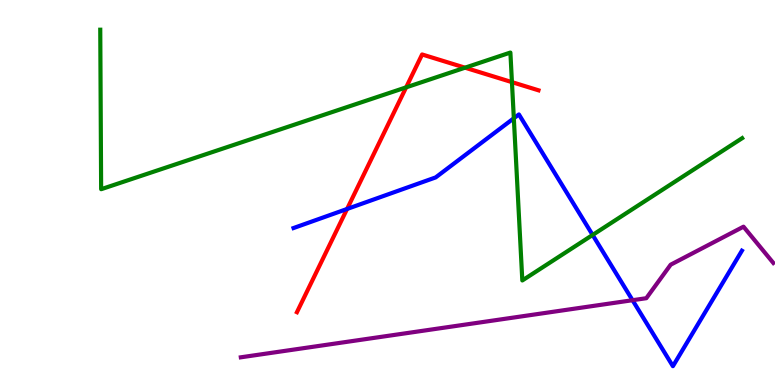[{'lines': ['blue', 'red'], 'intersections': [{'x': 4.48, 'y': 4.57}]}, {'lines': ['green', 'red'], 'intersections': [{'x': 5.24, 'y': 7.73}, {'x': 6.0, 'y': 8.24}, {'x': 6.61, 'y': 7.87}]}, {'lines': ['purple', 'red'], 'intersections': []}, {'lines': ['blue', 'green'], 'intersections': [{'x': 6.63, 'y': 6.93}, {'x': 7.65, 'y': 3.9}]}, {'lines': ['blue', 'purple'], 'intersections': [{'x': 8.16, 'y': 2.2}]}, {'lines': ['green', 'purple'], 'intersections': []}]